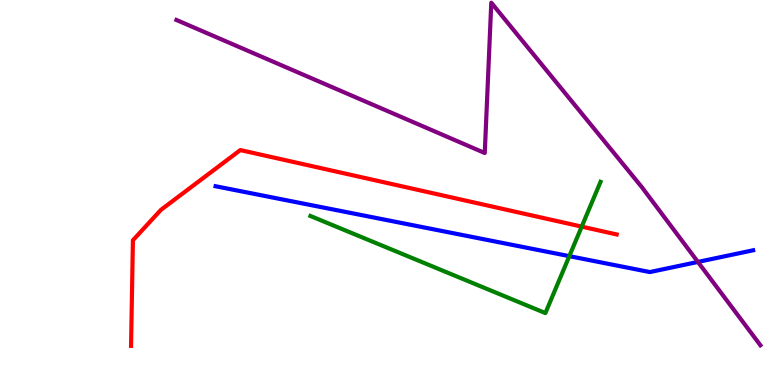[{'lines': ['blue', 'red'], 'intersections': []}, {'lines': ['green', 'red'], 'intersections': [{'x': 7.51, 'y': 4.11}]}, {'lines': ['purple', 'red'], 'intersections': []}, {'lines': ['blue', 'green'], 'intersections': [{'x': 7.35, 'y': 3.35}]}, {'lines': ['blue', 'purple'], 'intersections': [{'x': 9.01, 'y': 3.2}]}, {'lines': ['green', 'purple'], 'intersections': []}]